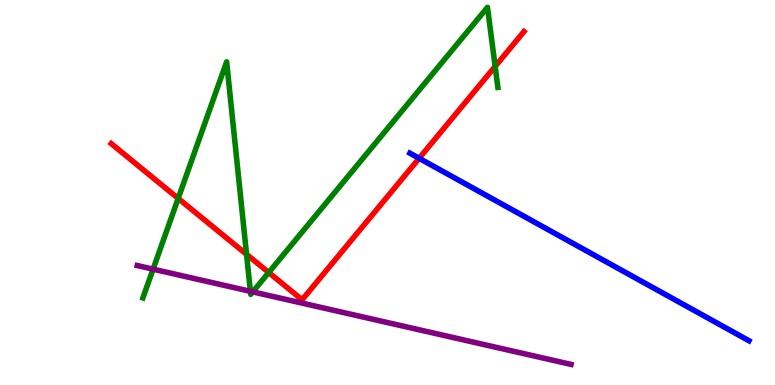[{'lines': ['blue', 'red'], 'intersections': [{'x': 5.41, 'y': 5.89}]}, {'lines': ['green', 'red'], 'intersections': [{'x': 2.3, 'y': 4.85}, {'x': 3.18, 'y': 3.39}, {'x': 3.47, 'y': 2.92}, {'x': 6.39, 'y': 8.28}]}, {'lines': ['purple', 'red'], 'intersections': []}, {'lines': ['blue', 'green'], 'intersections': []}, {'lines': ['blue', 'purple'], 'intersections': []}, {'lines': ['green', 'purple'], 'intersections': [{'x': 1.98, 'y': 3.01}, {'x': 3.23, 'y': 2.43}, {'x': 3.26, 'y': 2.42}]}]